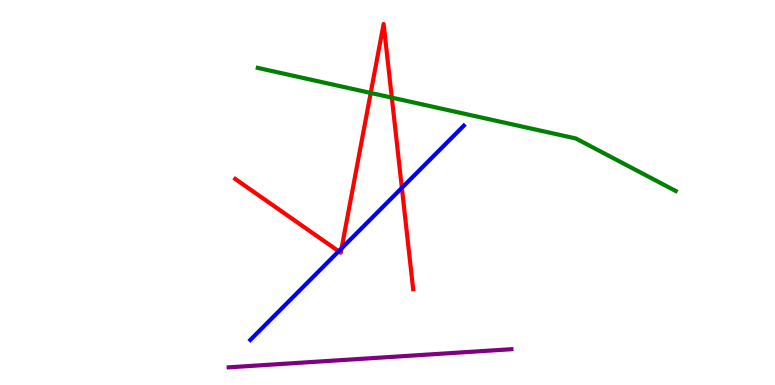[{'lines': ['blue', 'red'], 'intersections': [{'x': 4.37, 'y': 3.47}, {'x': 4.41, 'y': 3.55}, {'x': 5.19, 'y': 5.12}]}, {'lines': ['green', 'red'], 'intersections': [{'x': 4.78, 'y': 7.59}, {'x': 5.06, 'y': 7.46}]}, {'lines': ['purple', 'red'], 'intersections': []}, {'lines': ['blue', 'green'], 'intersections': []}, {'lines': ['blue', 'purple'], 'intersections': []}, {'lines': ['green', 'purple'], 'intersections': []}]